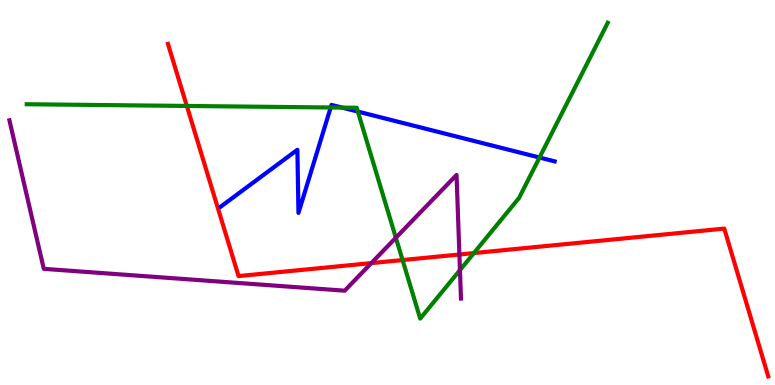[{'lines': ['blue', 'red'], 'intersections': []}, {'lines': ['green', 'red'], 'intersections': [{'x': 2.41, 'y': 7.25}, {'x': 5.19, 'y': 3.25}, {'x': 6.11, 'y': 3.43}]}, {'lines': ['purple', 'red'], 'intersections': [{'x': 4.79, 'y': 3.17}, {'x': 5.93, 'y': 3.39}]}, {'lines': ['blue', 'green'], 'intersections': [{'x': 4.27, 'y': 7.21}, {'x': 4.42, 'y': 7.2}, {'x': 4.62, 'y': 7.1}, {'x': 6.96, 'y': 5.91}]}, {'lines': ['blue', 'purple'], 'intersections': []}, {'lines': ['green', 'purple'], 'intersections': [{'x': 5.11, 'y': 3.82}, {'x': 5.93, 'y': 2.98}]}]